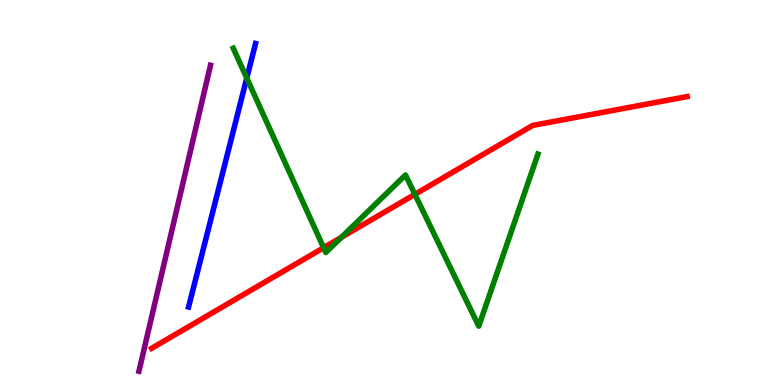[{'lines': ['blue', 'red'], 'intersections': []}, {'lines': ['green', 'red'], 'intersections': [{'x': 4.18, 'y': 3.57}, {'x': 4.4, 'y': 3.83}, {'x': 5.35, 'y': 4.95}]}, {'lines': ['purple', 'red'], 'intersections': []}, {'lines': ['blue', 'green'], 'intersections': [{'x': 3.18, 'y': 7.97}]}, {'lines': ['blue', 'purple'], 'intersections': []}, {'lines': ['green', 'purple'], 'intersections': []}]